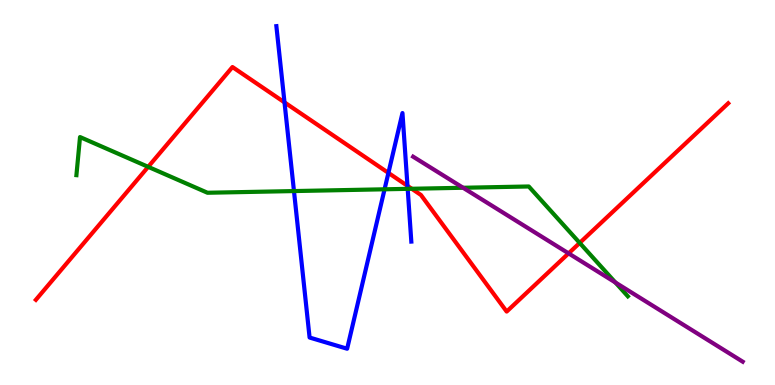[{'lines': ['blue', 'red'], 'intersections': [{'x': 3.67, 'y': 7.34}, {'x': 5.01, 'y': 5.51}, {'x': 5.26, 'y': 5.17}]}, {'lines': ['green', 'red'], 'intersections': [{'x': 1.91, 'y': 5.67}, {'x': 5.31, 'y': 5.1}, {'x': 7.48, 'y': 3.69}]}, {'lines': ['purple', 'red'], 'intersections': [{'x': 7.34, 'y': 3.42}]}, {'lines': ['blue', 'green'], 'intersections': [{'x': 3.79, 'y': 5.04}, {'x': 4.96, 'y': 5.08}, {'x': 5.26, 'y': 5.09}]}, {'lines': ['blue', 'purple'], 'intersections': []}, {'lines': ['green', 'purple'], 'intersections': [{'x': 5.98, 'y': 5.12}, {'x': 7.94, 'y': 2.66}]}]